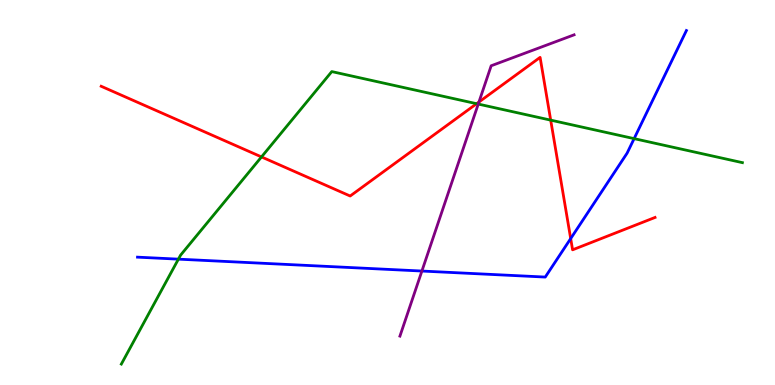[{'lines': ['blue', 'red'], 'intersections': [{'x': 7.36, 'y': 3.8}]}, {'lines': ['green', 'red'], 'intersections': [{'x': 3.37, 'y': 5.92}, {'x': 6.15, 'y': 7.31}, {'x': 7.11, 'y': 6.88}]}, {'lines': ['purple', 'red'], 'intersections': [{'x': 6.18, 'y': 7.35}]}, {'lines': ['blue', 'green'], 'intersections': [{'x': 2.3, 'y': 3.27}, {'x': 8.18, 'y': 6.4}]}, {'lines': ['blue', 'purple'], 'intersections': [{'x': 5.44, 'y': 2.96}]}, {'lines': ['green', 'purple'], 'intersections': [{'x': 6.17, 'y': 7.3}]}]